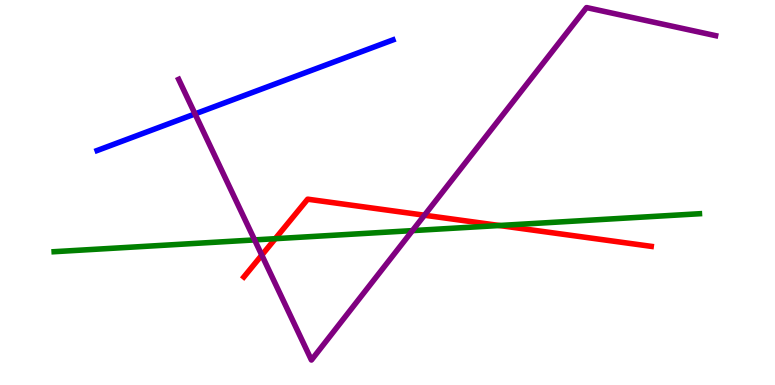[{'lines': ['blue', 'red'], 'intersections': []}, {'lines': ['green', 'red'], 'intersections': [{'x': 3.55, 'y': 3.8}, {'x': 6.44, 'y': 4.14}]}, {'lines': ['purple', 'red'], 'intersections': [{'x': 3.38, 'y': 3.37}, {'x': 5.48, 'y': 4.41}]}, {'lines': ['blue', 'green'], 'intersections': []}, {'lines': ['blue', 'purple'], 'intersections': [{'x': 2.52, 'y': 7.04}]}, {'lines': ['green', 'purple'], 'intersections': [{'x': 3.29, 'y': 3.77}, {'x': 5.32, 'y': 4.01}]}]